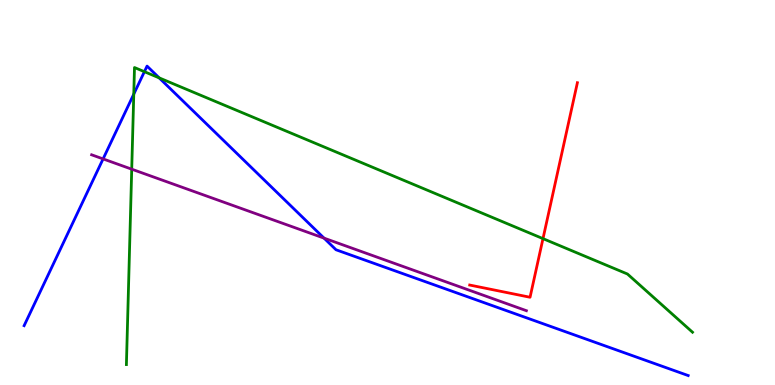[{'lines': ['blue', 'red'], 'intersections': []}, {'lines': ['green', 'red'], 'intersections': [{'x': 7.01, 'y': 3.8}]}, {'lines': ['purple', 'red'], 'intersections': []}, {'lines': ['blue', 'green'], 'intersections': [{'x': 1.73, 'y': 7.55}, {'x': 1.86, 'y': 8.14}, {'x': 2.05, 'y': 7.98}]}, {'lines': ['blue', 'purple'], 'intersections': [{'x': 1.33, 'y': 5.87}, {'x': 4.18, 'y': 3.81}]}, {'lines': ['green', 'purple'], 'intersections': [{'x': 1.7, 'y': 5.61}]}]